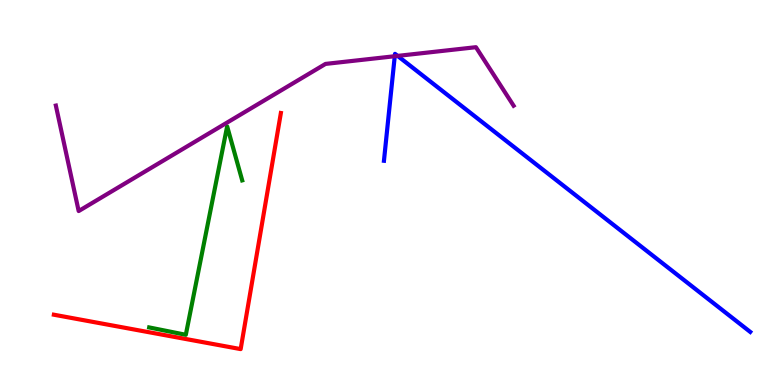[{'lines': ['blue', 'red'], 'intersections': []}, {'lines': ['green', 'red'], 'intersections': []}, {'lines': ['purple', 'red'], 'intersections': []}, {'lines': ['blue', 'green'], 'intersections': []}, {'lines': ['blue', 'purple'], 'intersections': [{'x': 5.09, 'y': 8.54}, {'x': 5.13, 'y': 8.55}]}, {'lines': ['green', 'purple'], 'intersections': []}]